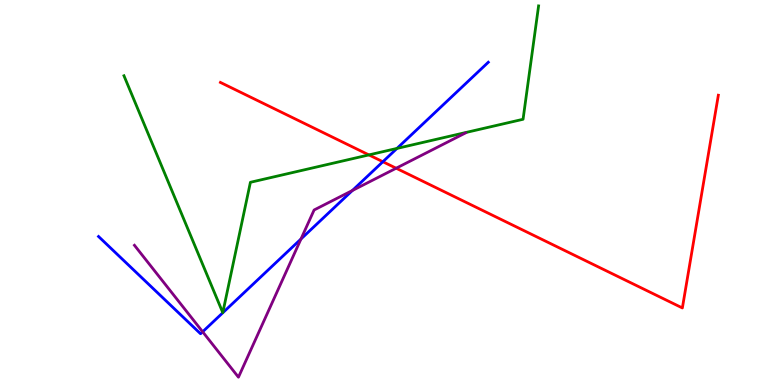[{'lines': ['blue', 'red'], 'intersections': [{'x': 4.94, 'y': 5.8}]}, {'lines': ['green', 'red'], 'intersections': [{'x': 4.76, 'y': 5.98}]}, {'lines': ['purple', 'red'], 'intersections': [{'x': 5.11, 'y': 5.63}]}, {'lines': ['blue', 'green'], 'intersections': [{'x': 5.12, 'y': 6.14}]}, {'lines': ['blue', 'purple'], 'intersections': [{'x': 2.61, 'y': 1.38}, {'x': 3.88, 'y': 3.79}, {'x': 4.55, 'y': 5.05}]}, {'lines': ['green', 'purple'], 'intersections': []}]